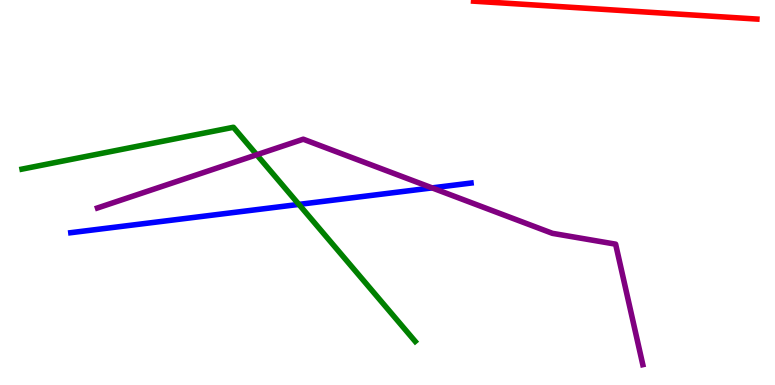[{'lines': ['blue', 'red'], 'intersections': []}, {'lines': ['green', 'red'], 'intersections': []}, {'lines': ['purple', 'red'], 'intersections': []}, {'lines': ['blue', 'green'], 'intersections': [{'x': 3.86, 'y': 4.69}]}, {'lines': ['blue', 'purple'], 'intersections': [{'x': 5.58, 'y': 5.12}]}, {'lines': ['green', 'purple'], 'intersections': [{'x': 3.31, 'y': 5.98}]}]